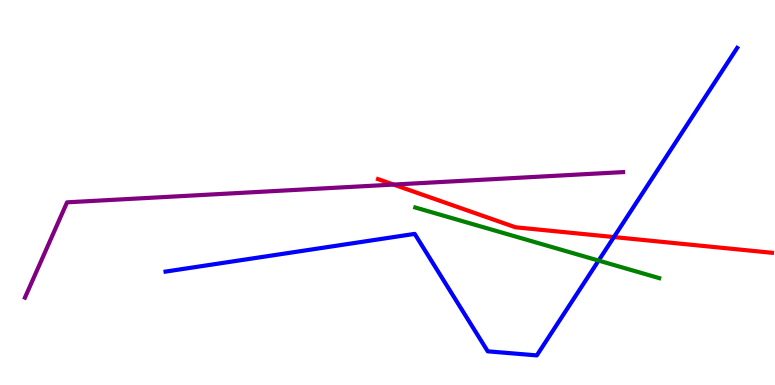[{'lines': ['blue', 'red'], 'intersections': [{'x': 7.92, 'y': 3.84}]}, {'lines': ['green', 'red'], 'intersections': []}, {'lines': ['purple', 'red'], 'intersections': [{'x': 5.08, 'y': 5.21}]}, {'lines': ['blue', 'green'], 'intersections': [{'x': 7.72, 'y': 3.23}]}, {'lines': ['blue', 'purple'], 'intersections': []}, {'lines': ['green', 'purple'], 'intersections': []}]